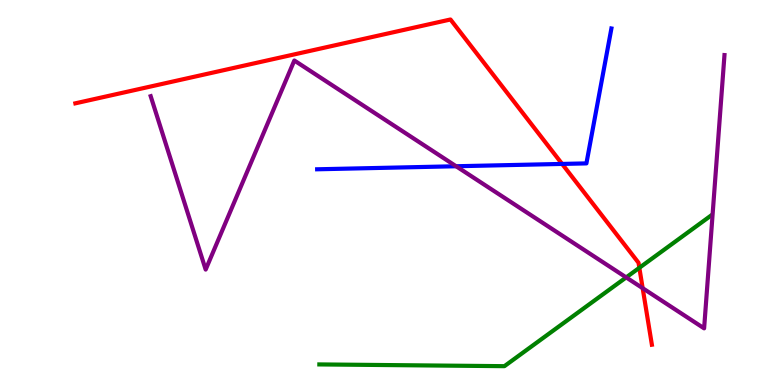[{'lines': ['blue', 'red'], 'intersections': [{'x': 7.25, 'y': 5.74}]}, {'lines': ['green', 'red'], 'intersections': [{'x': 8.25, 'y': 3.04}]}, {'lines': ['purple', 'red'], 'intersections': [{'x': 8.29, 'y': 2.51}]}, {'lines': ['blue', 'green'], 'intersections': []}, {'lines': ['blue', 'purple'], 'intersections': [{'x': 5.89, 'y': 5.68}]}, {'lines': ['green', 'purple'], 'intersections': [{'x': 8.08, 'y': 2.79}]}]